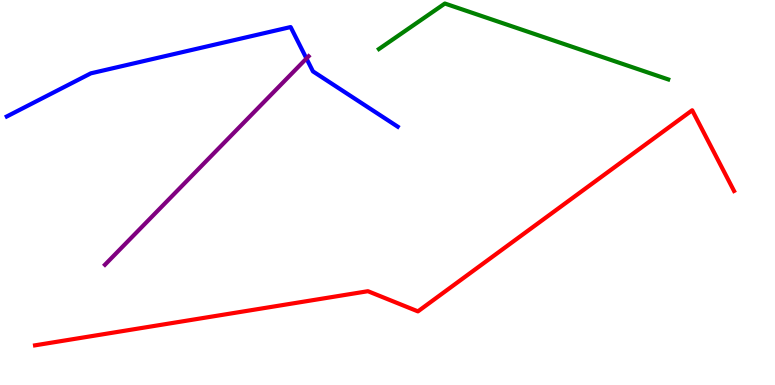[{'lines': ['blue', 'red'], 'intersections': []}, {'lines': ['green', 'red'], 'intersections': []}, {'lines': ['purple', 'red'], 'intersections': []}, {'lines': ['blue', 'green'], 'intersections': []}, {'lines': ['blue', 'purple'], 'intersections': [{'x': 3.95, 'y': 8.48}]}, {'lines': ['green', 'purple'], 'intersections': []}]